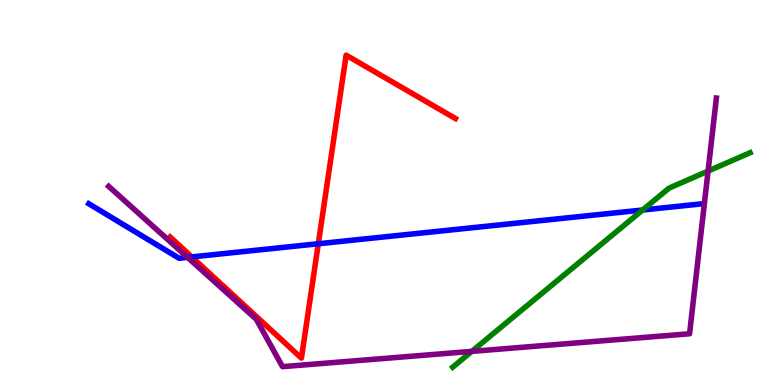[{'lines': ['blue', 'red'], 'intersections': [{'x': 2.47, 'y': 3.33}, {'x': 4.11, 'y': 3.67}]}, {'lines': ['green', 'red'], 'intersections': []}, {'lines': ['purple', 'red'], 'intersections': []}, {'lines': ['blue', 'green'], 'intersections': [{'x': 8.29, 'y': 4.55}]}, {'lines': ['blue', 'purple'], 'intersections': [{'x': 2.42, 'y': 3.32}]}, {'lines': ['green', 'purple'], 'intersections': [{'x': 6.09, 'y': 0.873}, {'x': 9.14, 'y': 5.56}]}]